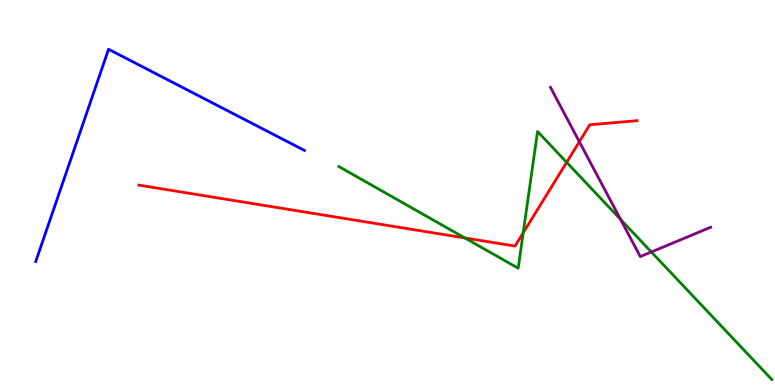[{'lines': ['blue', 'red'], 'intersections': []}, {'lines': ['green', 'red'], 'intersections': [{'x': 6.0, 'y': 3.82}, {'x': 6.75, 'y': 3.95}, {'x': 7.31, 'y': 5.78}]}, {'lines': ['purple', 'red'], 'intersections': [{'x': 7.48, 'y': 6.32}]}, {'lines': ['blue', 'green'], 'intersections': []}, {'lines': ['blue', 'purple'], 'intersections': []}, {'lines': ['green', 'purple'], 'intersections': [{'x': 8.01, 'y': 4.3}, {'x': 8.4, 'y': 3.46}]}]